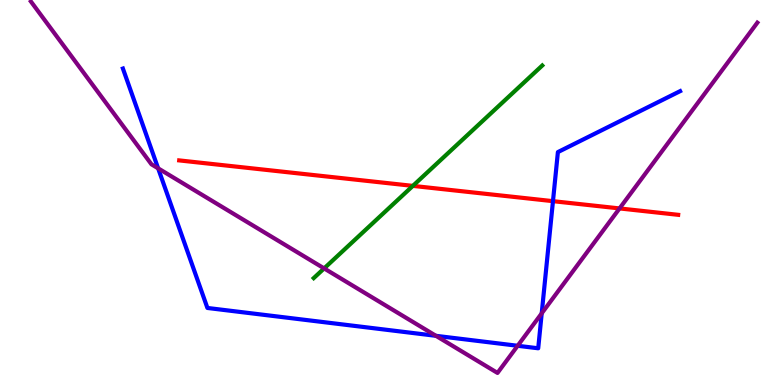[{'lines': ['blue', 'red'], 'intersections': [{'x': 7.14, 'y': 4.77}]}, {'lines': ['green', 'red'], 'intersections': [{'x': 5.33, 'y': 5.17}]}, {'lines': ['purple', 'red'], 'intersections': [{'x': 7.99, 'y': 4.59}]}, {'lines': ['blue', 'green'], 'intersections': []}, {'lines': ['blue', 'purple'], 'intersections': [{'x': 2.04, 'y': 5.63}, {'x': 5.63, 'y': 1.28}, {'x': 6.68, 'y': 1.02}, {'x': 6.99, 'y': 1.86}]}, {'lines': ['green', 'purple'], 'intersections': [{'x': 4.18, 'y': 3.03}]}]